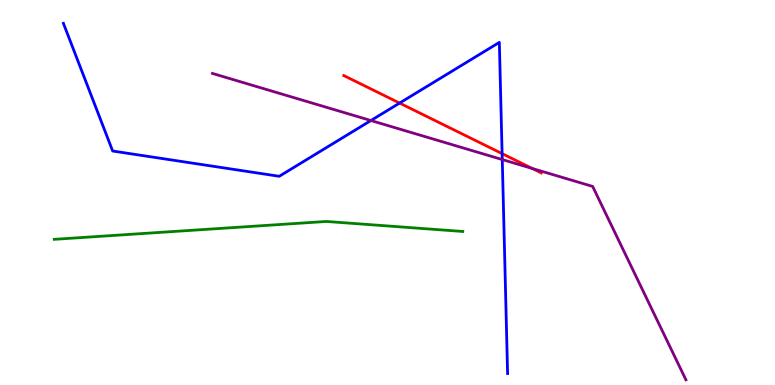[{'lines': ['blue', 'red'], 'intersections': [{'x': 5.16, 'y': 7.32}, {'x': 6.48, 'y': 6.01}]}, {'lines': ['green', 'red'], 'intersections': []}, {'lines': ['purple', 'red'], 'intersections': [{'x': 6.87, 'y': 5.62}]}, {'lines': ['blue', 'green'], 'intersections': []}, {'lines': ['blue', 'purple'], 'intersections': [{'x': 4.79, 'y': 6.87}, {'x': 6.48, 'y': 5.86}]}, {'lines': ['green', 'purple'], 'intersections': []}]